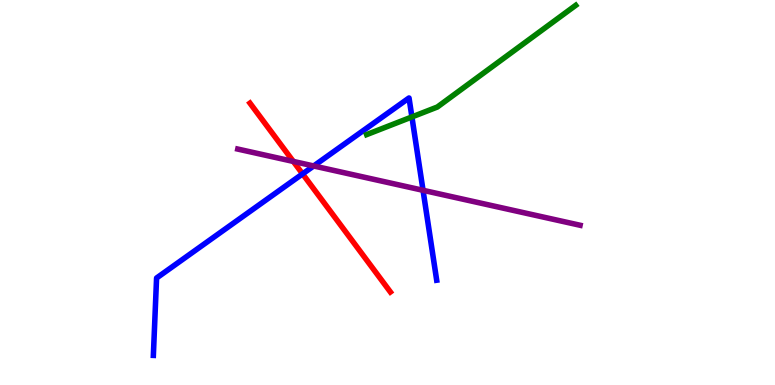[{'lines': ['blue', 'red'], 'intersections': [{'x': 3.9, 'y': 5.48}]}, {'lines': ['green', 'red'], 'intersections': []}, {'lines': ['purple', 'red'], 'intersections': [{'x': 3.78, 'y': 5.81}]}, {'lines': ['blue', 'green'], 'intersections': [{'x': 5.31, 'y': 6.96}]}, {'lines': ['blue', 'purple'], 'intersections': [{'x': 4.05, 'y': 5.69}, {'x': 5.46, 'y': 5.06}]}, {'lines': ['green', 'purple'], 'intersections': []}]